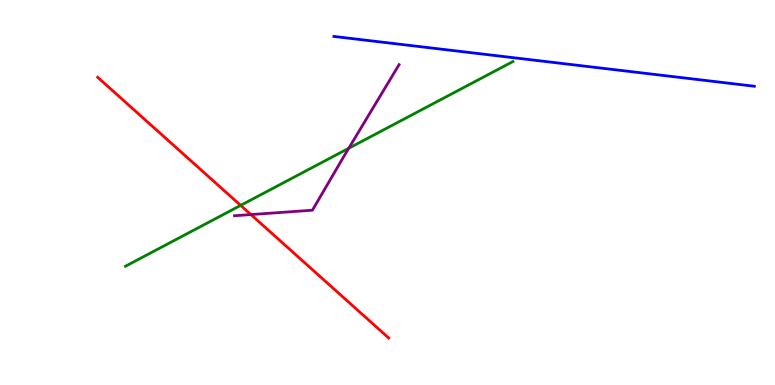[{'lines': ['blue', 'red'], 'intersections': []}, {'lines': ['green', 'red'], 'intersections': [{'x': 3.11, 'y': 4.67}]}, {'lines': ['purple', 'red'], 'intersections': [{'x': 3.24, 'y': 4.43}]}, {'lines': ['blue', 'green'], 'intersections': []}, {'lines': ['blue', 'purple'], 'intersections': []}, {'lines': ['green', 'purple'], 'intersections': [{'x': 4.5, 'y': 6.15}]}]